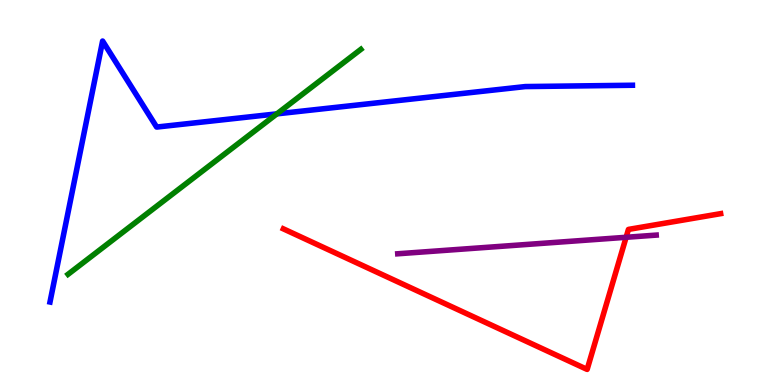[{'lines': ['blue', 'red'], 'intersections': []}, {'lines': ['green', 'red'], 'intersections': []}, {'lines': ['purple', 'red'], 'intersections': [{'x': 8.08, 'y': 3.84}]}, {'lines': ['blue', 'green'], 'intersections': [{'x': 3.57, 'y': 7.04}]}, {'lines': ['blue', 'purple'], 'intersections': []}, {'lines': ['green', 'purple'], 'intersections': []}]